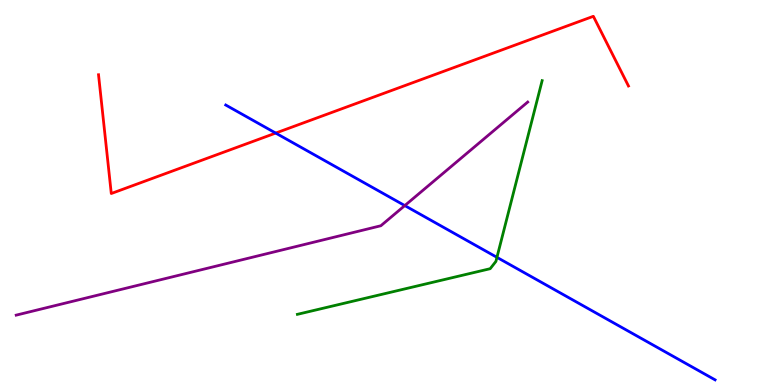[{'lines': ['blue', 'red'], 'intersections': [{'x': 3.56, 'y': 6.54}]}, {'lines': ['green', 'red'], 'intersections': []}, {'lines': ['purple', 'red'], 'intersections': []}, {'lines': ['blue', 'green'], 'intersections': [{'x': 6.41, 'y': 3.32}]}, {'lines': ['blue', 'purple'], 'intersections': [{'x': 5.22, 'y': 4.66}]}, {'lines': ['green', 'purple'], 'intersections': []}]